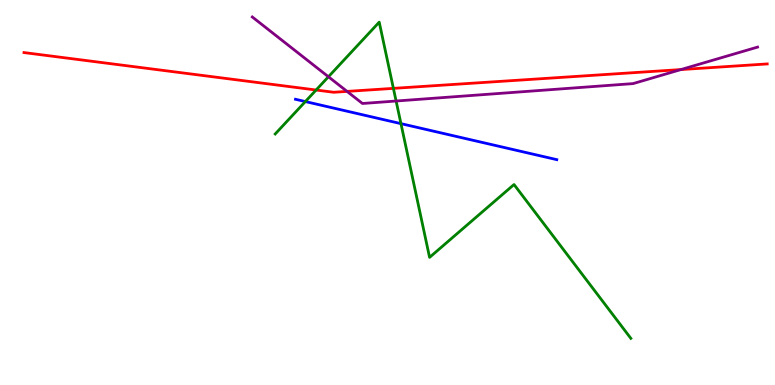[{'lines': ['blue', 'red'], 'intersections': []}, {'lines': ['green', 'red'], 'intersections': [{'x': 4.08, 'y': 7.66}, {'x': 5.08, 'y': 7.7}]}, {'lines': ['purple', 'red'], 'intersections': [{'x': 4.48, 'y': 7.63}, {'x': 8.79, 'y': 8.19}]}, {'lines': ['blue', 'green'], 'intersections': [{'x': 3.94, 'y': 7.36}, {'x': 5.17, 'y': 6.79}]}, {'lines': ['blue', 'purple'], 'intersections': []}, {'lines': ['green', 'purple'], 'intersections': [{'x': 4.24, 'y': 8.01}, {'x': 5.11, 'y': 7.38}]}]